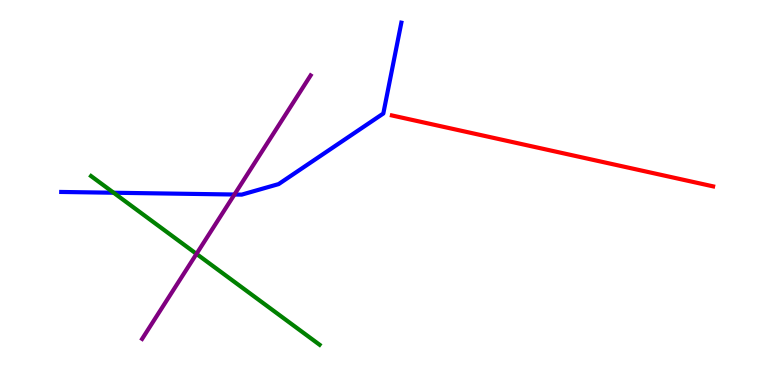[{'lines': ['blue', 'red'], 'intersections': []}, {'lines': ['green', 'red'], 'intersections': []}, {'lines': ['purple', 'red'], 'intersections': []}, {'lines': ['blue', 'green'], 'intersections': [{'x': 1.47, 'y': 4.99}]}, {'lines': ['blue', 'purple'], 'intersections': [{'x': 3.03, 'y': 4.95}]}, {'lines': ['green', 'purple'], 'intersections': [{'x': 2.54, 'y': 3.41}]}]